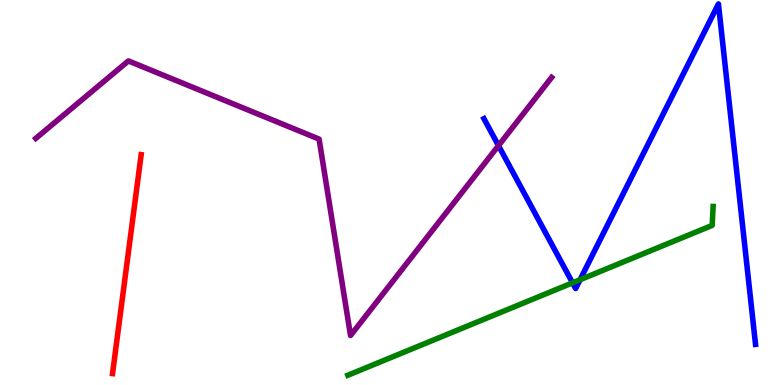[{'lines': ['blue', 'red'], 'intersections': []}, {'lines': ['green', 'red'], 'intersections': []}, {'lines': ['purple', 'red'], 'intersections': []}, {'lines': ['blue', 'green'], 'intersections': [{'x': 7.39, 'y': 2.65}, {'x': 7.48, 'y': 2.73}]}, {'lines': ['blue', 'purple'], 'intersections': [{'x': 6.43, 'y': 6.22}]}, {'lines': ['green', 'purple'], 'intersections': []}]